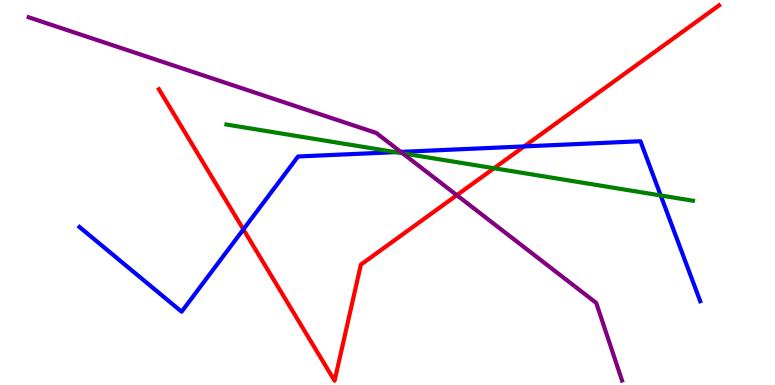[{'lines': ['blue', 'red'], 'intersections': [{'x': 3.14, 'y': 4.04}, {'x': 6.76, 'y': 6.2}]}, {'lines': ['green', 'red'], 'intersections': [{'x': 6.37, 'y': 5.63}]}, {'lines': ['purple', 'red'], 'intersections': [{'x': 5.89, 'y': 4.93}]}, {'lines': ['blue', 'green'], 'intersections': [{'x': 5.1, 'y': 6.05}, {'x': 8.53, 'y': 4.92}]}, {'lines': ['blue', 'purple'], 'intersections': [{'x': 5.17, 'y': 6.05}]}, {'lines': ['green', 'purple'], 'intersections': [{'x': 5.2, 'y': 6.02}]}]